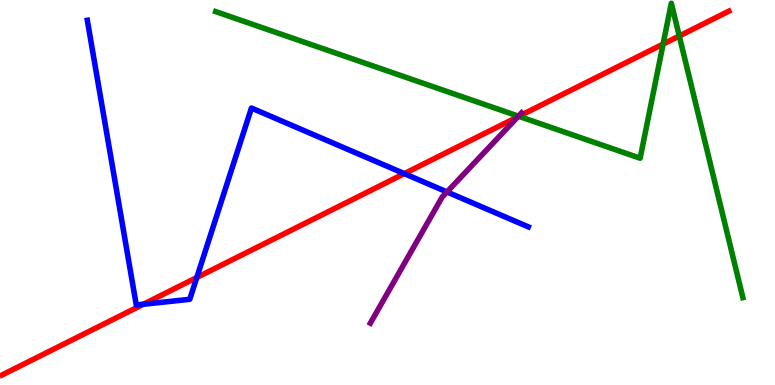[{'lines': ['blue', 'red'], 'intersections': [{'x': 1.85, 'y': 2.1}, {'x': 2.54, 'y': 2.79}, {'x': 5.22, 'y': 5.49}]}, {'lines': ['green', 'red'], 'intersections': [{'x': 6.69, 'y': 6.98}, {'x': 8.56, 'y': 8.85}, {'x': 8.76, 'y': 9.06}]}, {'lines': ['purple', 'red'], 'intersections': [{'x': 6.68, 'y': 6.97}]}, {'lines': ['blue', 'green'], 'intersections': []}, {'lines': ['blue', 'purple'], 'intersections': [{'x': 5.77, 'y': 5.01}]}, {'lines': ['green', 'purple'], 'intersections': [{'x': 6.69, 'y': 6.98}]}]